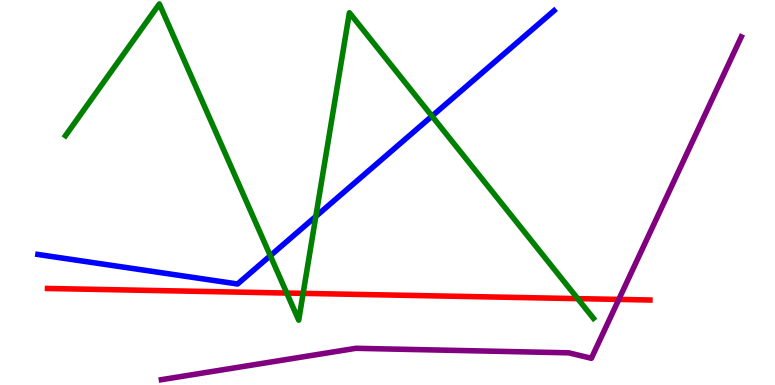[{'lines': ['blue', 'red'], 'intersections': []}, {'lines': ['green', 'red'], 'intersections': [{'x': 3.7, 'y': 2.39}, {'x': 3.91, 'y': 2.38}, {'x': 7.45, 'y': 2.24}]}, {'lines': ['purple', 'red'], 'intersections': [{'x': 7.98, 'y': 2.22}]}, {'lines': ['blue', 'green'], 'intersections': [{'x': 3.49, 'y': 3.36}, {'x': 4.08, 'y': 4.38}, {'x': 5.57, 'y': 6.98}]}, {'lines': ['blue', 'purple'], 'intersections': []}, {'lines': ['green', 'purple'], 'intersections': []}]